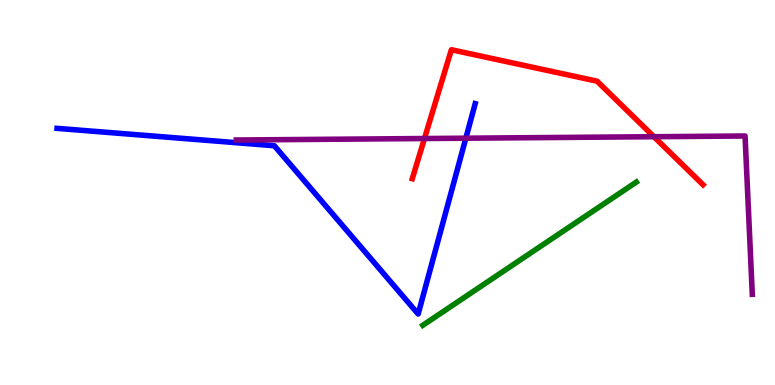[{'lines': ['blue', 'red'], 'intersections': []}, {'lines': ['green', 'red'], 'intersections': []}, {'lines': ['purple', 'red'], 'intersections': [{'x': 5.48, 'y': 6.4}, {'x': 8.44, 'y': 6.45}]}, {'lines': ['blue', 'green'], 'intersections': []}, {'lines': ['blue', 'purple'], 'intersections': [{'x': 6.01, 'y': 6.41}]}, {'lines': ['green', 'purple'], 'intersections': []}]